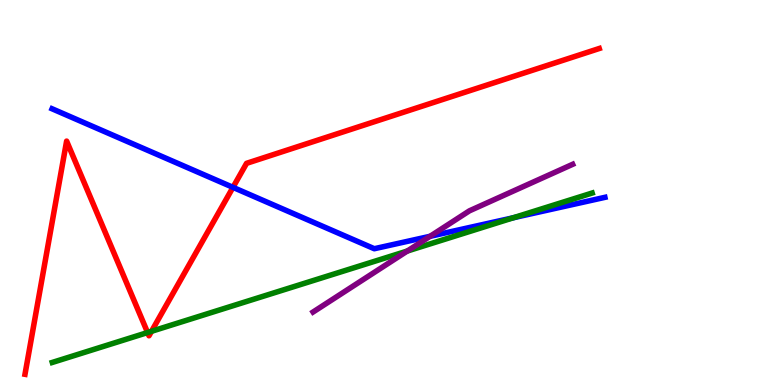[{'lines': ['blue', 'red'], 'intersections': [{'x': 3.01, 'y': 5.13}]}, {'lines': ['green', 'red'], 'intersections': [{'x': 1.9, 'y': 1.36}, {'x': 1.96, 'y': 1.39}]}, {'lines': ['purple', 'red'], 'intersections': []}, {'lines': ['blue', 'green'], 'intersections': [{'x': 6.63, 'y': 4.35}]}, {'lines': ['blue', 'purple'], 'intersections': [{'x': 5.55, 'y': 3.86}]}, {'lines': ['green', 'purple'], 'intersections': [{'x': 5.26, 'y': 3.48}]}]